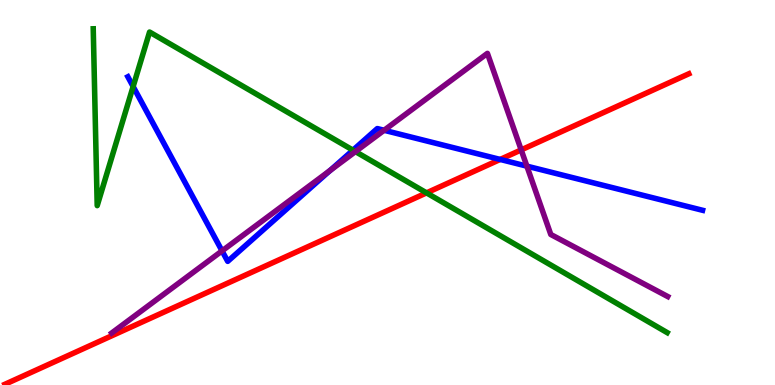[{'lines': ['blue', 'red'], 'intersections': [{'x': 6.45, 'y': 5.86}]}, {'lines': ['green', 'red'], 'intersections': [{'x': 5.5, 'y': 4.99}]}, {'lines': ['purple', 'red'], 'intersections': [{'x': 6.73, 'y': 6.11}]}, {'lines': ['blue', 'green'], 'intersections': [{'x': 1.72, 'y': 7.75}, {'x': 4.55, 'y': 6.1}]}, {'lines': ['blue', 'purple'], 'intersections': [{'x': 2.87, 'y': 3.48}, {'x': 4.26, 'y': 5.57}, {'x': 4.96, 'y': 6.62}, {'x': 6.8, 'y': 5.68}]}, {'lines': ['green', 'purple'], 'intersections': [{'x': 4.59, 'y': 6.06}]}]